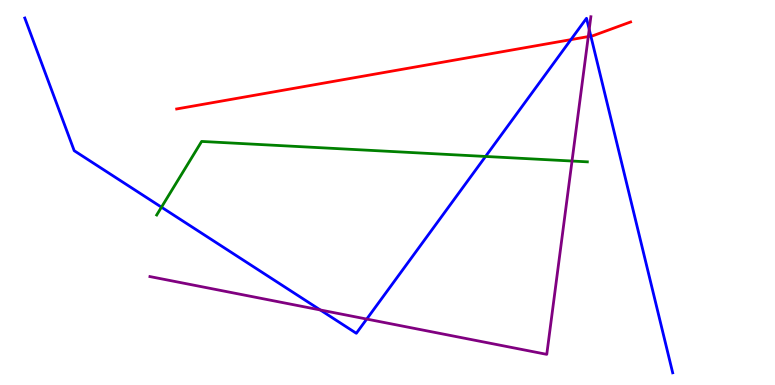[{'lines': ['blue', 'red'], 'intersections': [{'x': 7.37, 'y': 8.97}, {'x': 7.62, 'y': 9.06}]}, {'lines': ['green', 'red'], 'intersections': []}, {'lines': ['purple', 'red'], 'intersections': [{'x': 7.59, 'y': 9.05}]}, {'lines': ['blue', 'green'], 'intersections': [{'x': 2.08, 'y': 4.62}, {'x': 6.27, 'y': 5.94}]}, {'lines': ['blue', 'purple'], 'intersections': [{'x': 4.13, 'y': 1.95}, {'x': 4.73, 'y': 1.71}, {'x': 7.6, 'y': 9.24}]}, {'lines': ['green', 'purple'], 'intersections': [{'x': 7.38, 'y': 5.82}]}]